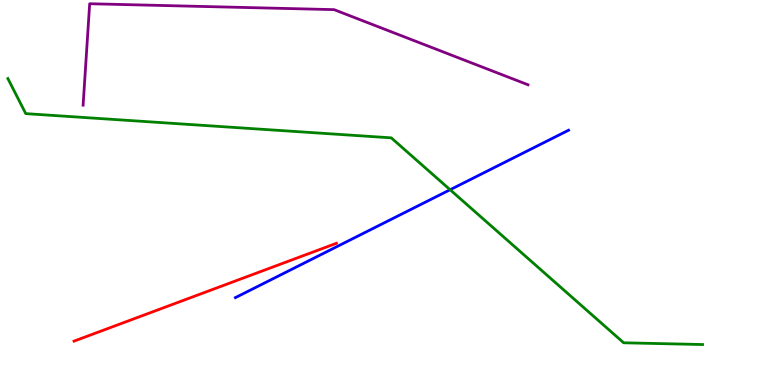[{'lines': ['blue', 'red'], 'intersections': []}, {'lines': ['green', 'red'], 'intersections': []}, {'lines': ['purple', 'red'], 'intersections': []}, {'lines': ['blue', 'green'], 'intersections': [{'x': 5.81, 'y': 5.07}]}, {'lines': ['blue', 'purple'], 'intersections': []}, {'lines': ['green', 'purple'], 'intersections': []}]